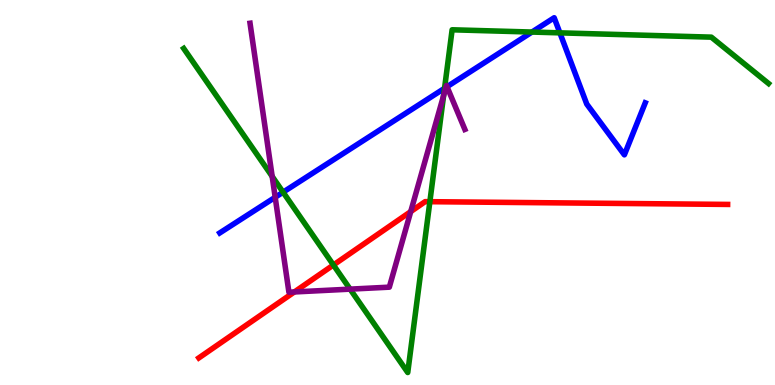[{'lines': ['blue', 'red'], 'intersections': []}, {'lines': ['green', 'red'], 'intersections': [{'x': 4.3, 'y': 3.12}, {'x': 5.55, 'y': 4.76}]}, {'lines': ['purple', 'red'], 'intersections': [{'x': 3.8, 'y': 2.42}, {'x': 5.3, 'y': 4.5}]}, {'lines': ['blue', 'green'], 'intersections': [{'x': 3.65, 'y': 5.01}, {'x': 5.74, 'y': 7.71}, {'x': 6.86, 'y': 9.17}, {'x': 7.22, 'y': 9.15}]}, {'lines': ['blue', 'purple'], 'intersections': [{'x': 3.55, 'y': 4.88}, {'x': 5.75, 'y': 7.73}, {'x': 5.77, 'y': 7.75}]}, {'lines': ['green', 'purple'], 'intersections': [{'x': 3.51, 'y': 5.42}, {'x': 4.52, 'y': 2.49}, {'x': 5.72, 'y': 7.52}]}]